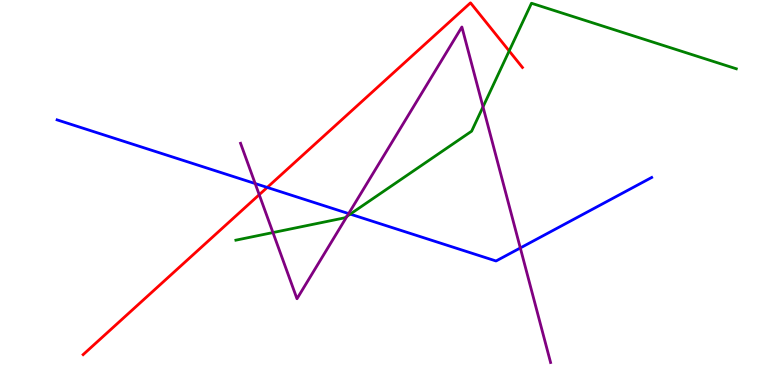[{'lines': ['blue', 'red'], 'intersections': [{'x': 3.45, 'y': 5.13}]}, {'lines': ['green', 'red'], 'intersections': [{'x': 6.57, 'y': 8.68}]}, {'lines': ['purple', 'red'], 'intersections': [{'x': 3.34, 'y': 4.94}]}, {'lines': ['blue', 'green'], 'intersections': [{'x': 4.52, 'y': 4.44}]}, {'lines': ['blue', 'purple'], 'intersections': [{'x': 3.29, 'y': 5.23}, {'x': 4.5, 'y': 4.45}, {'x': 6.71, 'y': 3.56}]}, {'lines': ['green', 'purple'], 'intersections': [{'x': 3.52, 'y': 3.96}, {'x': 4.48, 'y': 4.38}, {'x': 6.23, 'y': 7.22}]}]